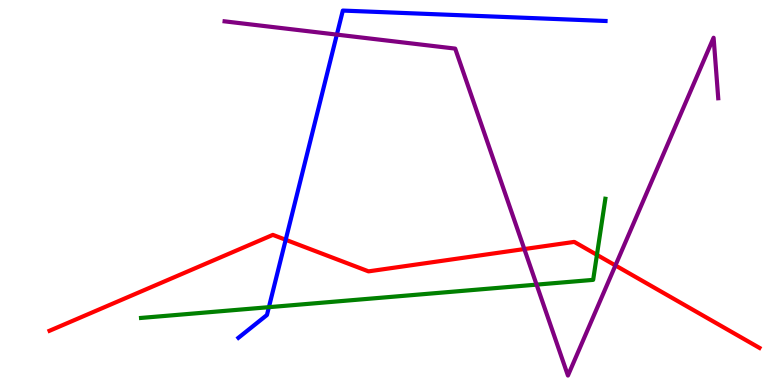[{'lines': ['blue', 'red'], 'intersections': [{'x': 3.69, 'y': 3.77}]}, {'lines': ['green', 'red'], 'intersections': [{'x': 7.7, 'y': 3.38}]}, {'lines': ['purple', 'red'], 'intersections': [{'x': 6.77, 'y': 3.53}, {'x': 7.94, 'y': 3.11}]}, {'lines': ['blue', 'green'], 'intersections': [{'x': 3.47, 'y': 2.02}]}, {'lines': ['blue', 'purple'], 'intersections': [{'x': 4.35, 'y': 9.1}]}, {'lines': ['green', 'purple'], 'intersections': [{'x': 6.92, 'y': 2.61}]}]